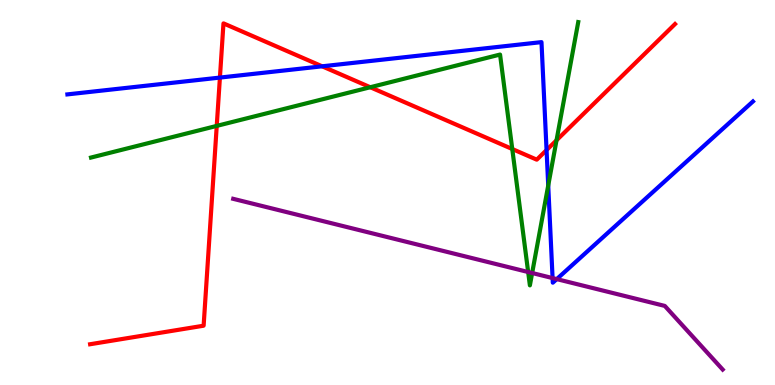[{'lines': ['blue', 'red'], 'intersections': [{'x': 2.84, 'y': 7.98}, {'x': 4.16, 'y': 8.28}, {'x': 7.05, 'y': 6.1}]}, {'lines': ['green', 'red'], 'intersections': [{'x': 2.8, 'y': 6.73}, {'x': 4.78, 'y': 7.73}, {'x': 6.61, 'y': 6.13}, {'x': 7.18, 'y': 6.36}]}, {'lines': ['purple', 'red'], 'intersections': []}, {'lines': ['blue', 'green'], 'intersections': [{'x': 7.07, 'y': 5.18}]}, {'lines': ['blue', 'purple'], 'intersections': [{'x': 7.13, 'y': 2.78}, {'x': 7.18, 'y': 2.75}]}, {'lines': ['green', 'purple'], 'intersections': [{'x': 6.81, 'y': 2.93}, {'x': 6.87, 'y': 2.91}]}]